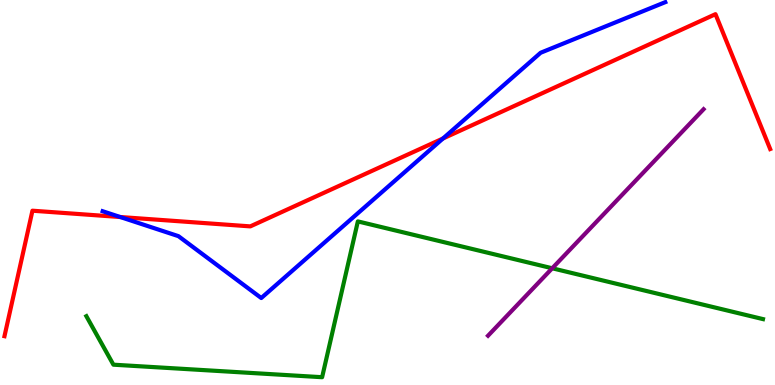[{'lines': ['blue', 'red'], 'intersections': [{'x': 1.55, 'y': 4.36}, {'x': 5.72, 'y': 6.4}]}, {'lines': ['green', 'red'], 'intersections': []}, {'lines': ['purple', 'red'], 'intersections': []}, {'lines': ['blue', 'green'], 'intersections': []}, {'lines': ['blue', 'purple'], 'intersections': []}, {'lines': ['green', 'purple'], 'intersections': [{'x': 7.13, 'y': 3.03}]}]